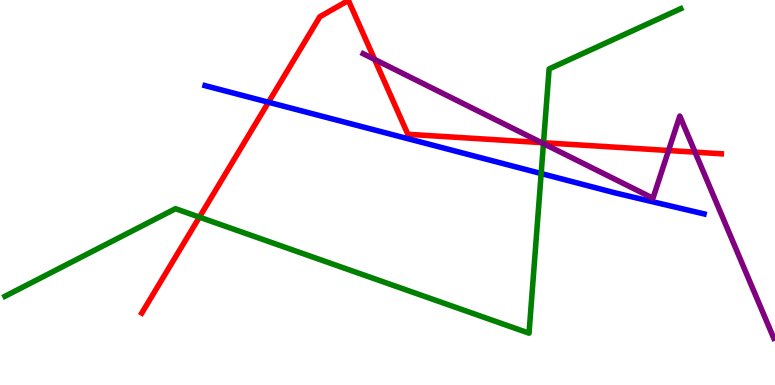[{'lines': ['blue', 'red'], 'intersections': [{'x': 3.46, 'y': 7.34}]}, {'lines': ['green', 'red'], 'intersections': [{'x': 2.57, 'y': 4.36}, {'x': 7.01, 'y': 6.29}]}, {'lines': ['purple', 'red'], 'intersections': [{'x': 4.83, 'y': 8.46}, {'x': 6.99, 'y': 6.3}, {'x': 8.63, 'y': 6.09}, {'x': 8.97, 'y': 6.05}]}, {'lines': ['blue', 'green'], 'intersections': [{'x': 6.98, 'y': 5.49}]}, {'lines': ['blue', 'purple'], 'intersections': []}, {'lines': ['green', 'purple'], 'intersections': [{'x': 7.01, 'y': 6.27}]}]